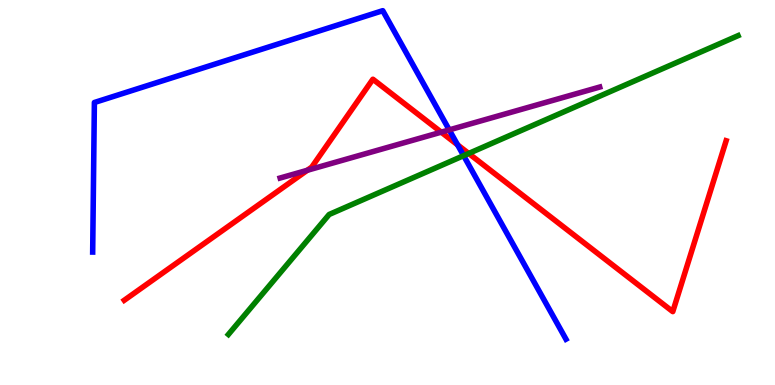[{'lines': ['blue', 'red'], 'intersections': [{'x': 5.9, 'y': 6.24}]}, {'lines': ['green', 'red'], 'intersections': [{'x': 6.05, 'y': 6.01}]}, {'lines': ['purple', 'red'], 'intersections': [{'x': 3.96, 'y': 5.58}, {'x': 5.69, 'y': 6.57}]}, {'lines': ['blue', 'green'], 'intersections': [{'x': 5.98, 'y': 5.96}]}, {'lines': ['blue', 'purple'], 'intersections': [{'x': 5.8, 'y': 6.63}]}, {'lines': ['green', 'purple'], 'intersections': []}]